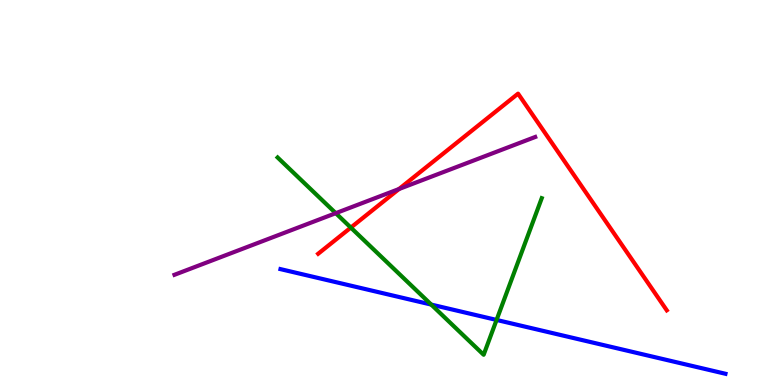[{'lines': ['blue', 'red'], 'intersections': []}, {'lines': ['green', 'red'], 'intersections': [{'x': 4.53, 'y': 4.09}]}, {'lines': ['purple', 'red'], 'intersections': [{'x': 5.15, 'y': 5.09}]}, {'lines': ['blue', 'green'], 'intersections': [{'x': 5.56, 'y': 2.09}, {'x': 6.41, 'y': 1.69}]}, {'lines': ['blue', 'purple'], 'intersections': []}, {'lines': ['green', 'purple'], 'intersections': [{'x': 4.33, 'y': 4.46}]}]